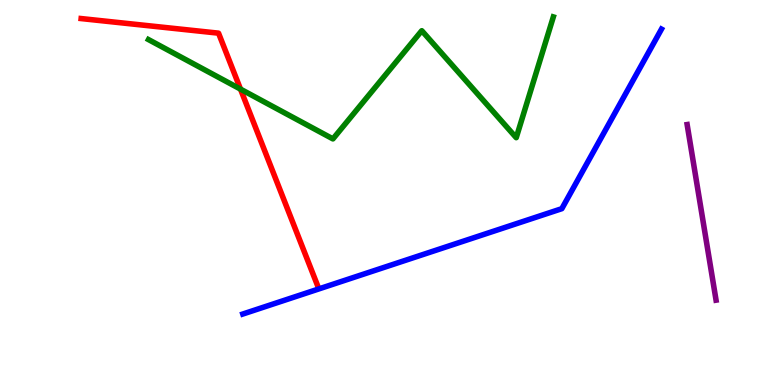[{'lines': ['blue', 'red'], 'intersections': []}, {'lines': ['green', 'red'], 'intersections': [{'x': 3.1, 'y': 7.68}]}, {'lines': ['purple', 'red'], 'intersections': []}, {'lines': ['blue', 'green'], 'intersections': []}, {'lines': ['blue', 'purple'], 'intersections': []}, {'lines': ['green', 'purple'], 'intersections': []}]